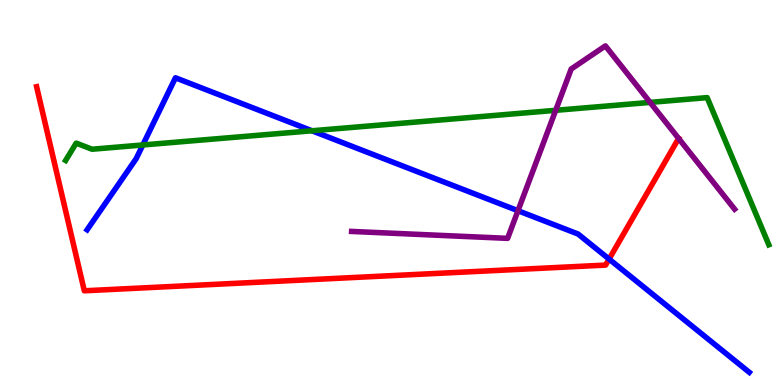[{'lines': ['blue', 'red'], 'intersections': [{'x': 7.86, 'y': 3.27}]}, {'lines': ['green', 'red'], 'intersections': []}, {'lines': ['purple', 'red'], 'intersections': [{'x': 8.76, 'y': 6.4}]}, {'lines': ['blue', 'green'], 'intersections': [{'x': 1.84, 'y': 6.23}, {'x': 4.03, 'y': 6.6}]}, {'lines': ['blue', 'purple'], 'intersections': [{'x': 6.68, 'y': 4.53}]}, {'lines': ['green', 'purple'], 'intersections': [{'x': 7.17, 'y': 7.13}, {'x': 8.39, 'y': 7.34}]}]